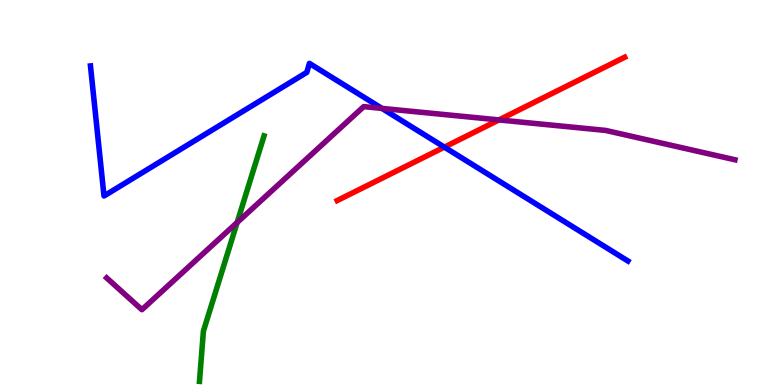[{'lines': ['blue', 'red'], 'intersections': [{'x': 5.73, 'y': 6.18}]}, {'lines': ['green', 'red'], 'intersections': []}, {'lines': ['purple', 'red'], 'intersections': [{'x': 6.44, 'y': 6.89}]}, {'lines': ['blue', 'green'], 'intersections': []}, {'lines': ['blue', 'purple'], 'intersections': [{'x': 4.93, 'y': 7.18}]}, {'lines': ['green', 'purple'], 'intersections': [{'x': 3.06, 'y': 4.22}]}]